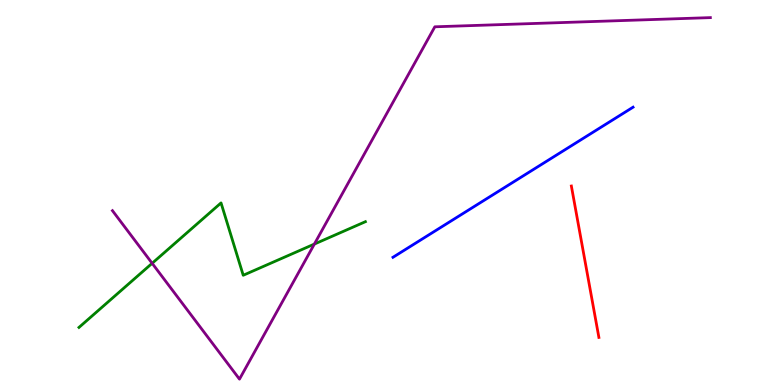[{'lines': ['blue', 'red'], 'intersections': []}, {'lines': ['green', 'red'], 'intersections': []}, {'lines': ['purple', 'red'], 'intersections': []}, {'lines': ['blue', 'green'], 'intersections': []}, {'lines': ['blue', 'purple'], 'intersections': []}, {'lines': ['green', 'purple'], 'intersections': [{'x': 1.96, 'y': 3.16}, {'x': 4.06, 'y': 3.66}]}]